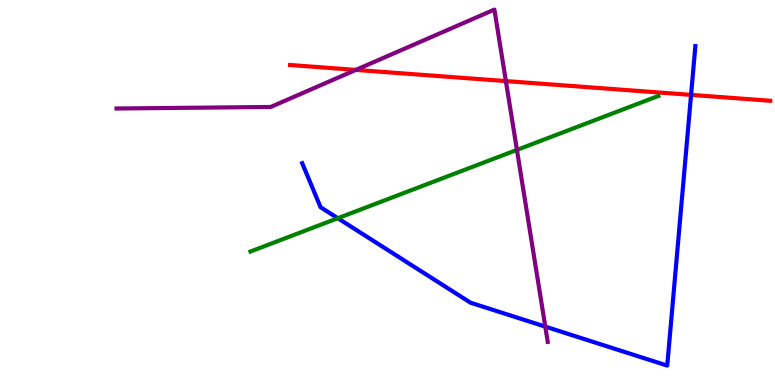[{'lines': ['blue', 'red'], 'intersections': [{'x': 8.92, 'y': 7.54}]}, {'lines': ['green', 'red'], 'intersections': []}, {'lines': ['purple', 'red'], 'intersections': [{'x': 4.59, 'y': 8.18}, {'x': 6.53, 'y': 7.89}]}, {'lines': ['blue', 'green'], 'intersections': [{'x': 4.36, 'y': 4.33}]}, {'lines': ['blue', 'purple'], 'intersections': [{'x': 7.04, 'y': 1.52}]}, {'lines': ['green', 'purple'], 'intersections': [{'x': 6.67, 'y': 6.11}]}]